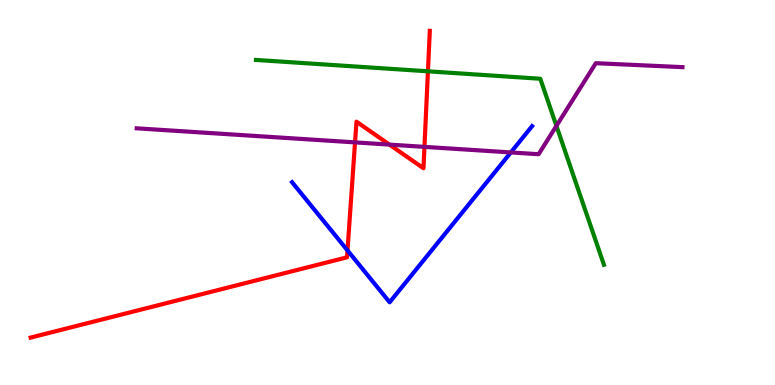[{'lines': ['blue', 'red'], 'intersections': [{'x': 4.48, 'y': 3.5}]}, {'lines': ['green', 'red'], 'intersections': [{'x': 5.52, 'y': 8.15}]}, {'lines': ['purple', 'red'], 'intersections': [{'x': 4.58, 'y': 6.3}, {'x': 5.03, 'y': 6.24}, {'x': 5.48, 'y': 6.19}]}, {'lines': ['blue', 'green'], 'intersections': []}, {'lines': ['blue', 'purple'], 'intersections': [{'x': 6.59, 'y': 6.04}]}, {'lines': ['green', 'purple'], 'intersections': [{'x': 7.18, 'y': 6.73}]}]